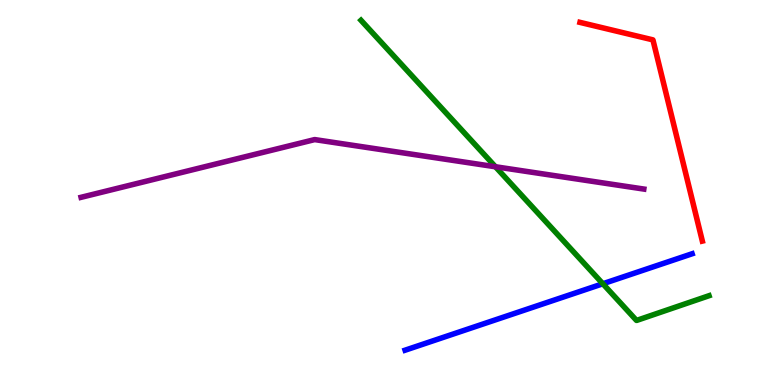[{'lines': ['blue', 'red'], 'intersections': []}, {'lines': ['green', 'red'], 'intersections': []}, {'lines': ['purple', 'red'], 'intersections': []}, {'lines': ['blue', 'green'], 'intersections': [{'x': 7.78, 'y': 2.63}]}, {'lines': ['blue', 'purple'], 'intersections': []}, {'lines': ['green', 'purple'], 'intersections': [{'x': 6.39, 'y': 5.67}]}]